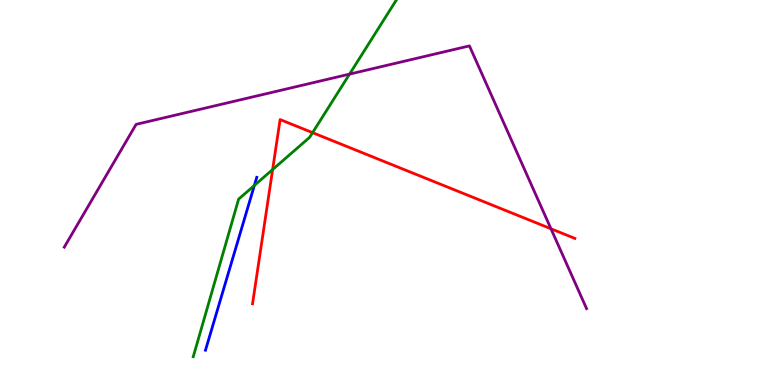[{'lines': ['blue', 'red'], 'intersections': []}, {'lines': ['green', 'red'], 'intersections': [{'x': 3.52, 'y': 5.6}, {'x': 4.03, 'y': 6.55}]}, {'lines': ['purple', 'red'], 'intersections': [{'x': 7.11, 'y': 4.06}]}, {'lines': ['blue', 'green'], 'intersections': [{'x': 3.28, 'y': 5.18}]}, {'lines': ['blue', 'purple'], 'intersections': []}, {'lines': ['green', 'purple'], 'intersections': [{'x': 4.51, 'y': 8.08}]}]